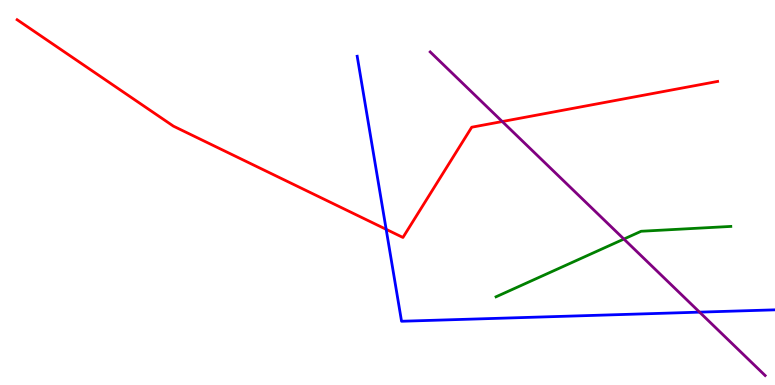[{'lines': ['blue', 'red'], 'intersections': [{'x': 4.98, 'y': 4.04}]}, {'lines': ['green', 'red'], 'intersections': []}, {'lines': ['purple', 'red'], 'intersections': [{'x': 6.48, 'y': 6.84}]}, {'lines': ['blue', 'green'], 'intersections': []}, {'lines': ['blue', 'purple'], 'intersections': [{'x': 9.03, 'y': 1.89}]}, {'lines': ['green', 'purple'], 'intersections': [{'x': 8.05, 'y': 3.79}]}]